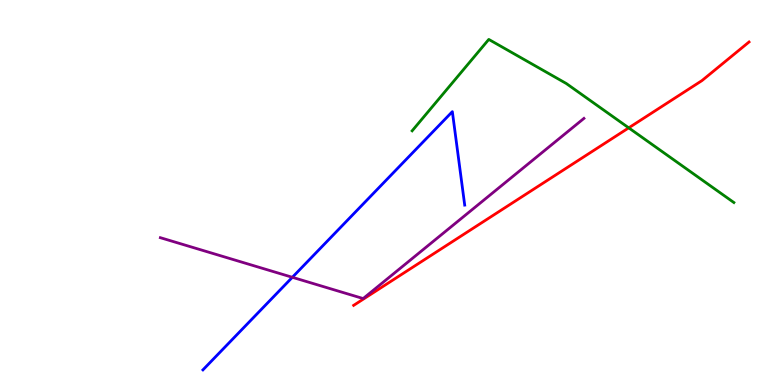[{'lines': ['blue', 'red'], 'intersections': []}, {'lines': ['green', 'red'], 'intersections': [{'x': 8.11, 'y': 6.68}]}, {'lines': ['purple', 'red'], 'intersections': []}, {'lines': ['blue', 'green'], 'intersections': []}, {'lines': ['blue', 'purple'], 'intersections': [{'x': 3.77, 'y': 2.8}]}, {'lines': ['green', 'purple'], 'intersections': []}]